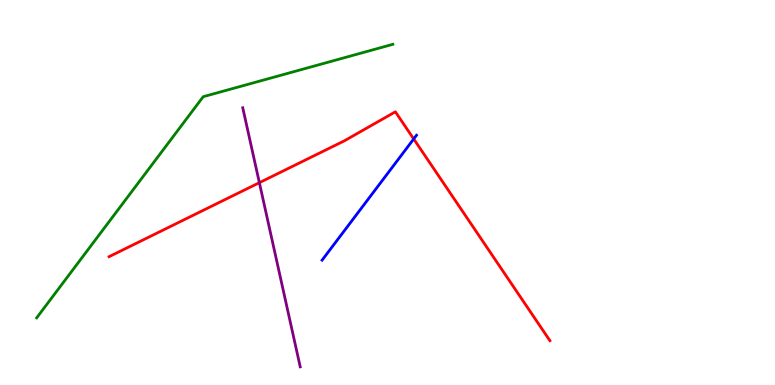[{'lines': ['blue', 'red'], 'intersections': [{'x': 5.34, 'y': 6.39}]}, {'lines': ['green', 'red'], 'intersections': []}, {'lines': ['purple', 'red'], 'intersections': [{'x': 3.35, 'y': 5.26}]}, {'lines': ['blue', 'green'], 'intersections': []}, {'lines': ['blue', 'purple'], 'intersections': []}, {'lines': ['green', 'purple'], 'intersections': []}]